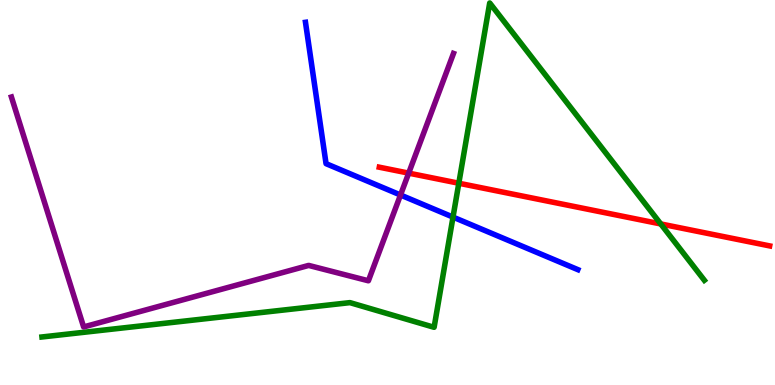[{'lines': ['blue', 'red'], 'intersections': []}, {'lines': ['green', 'red'], 'intersections': [{'x': 5.92, 'y': 5.24}, {'x': 8.53, 'y': 4.18}]}, {'lines': ['purple', 'red'], 'intersections': [{'x': 5.27, 'y': 5.5}]}, {'lines': ['blue', 'green'], 'intersections': [{'x': 5.85, 'y': 4.36}]}, {'lines': ['blue', 'purple'], 'intersections': [{'x': 5.17, 'y': 4.94}]}, {'lines': ['green', 'purple'], 'intersections': []}]